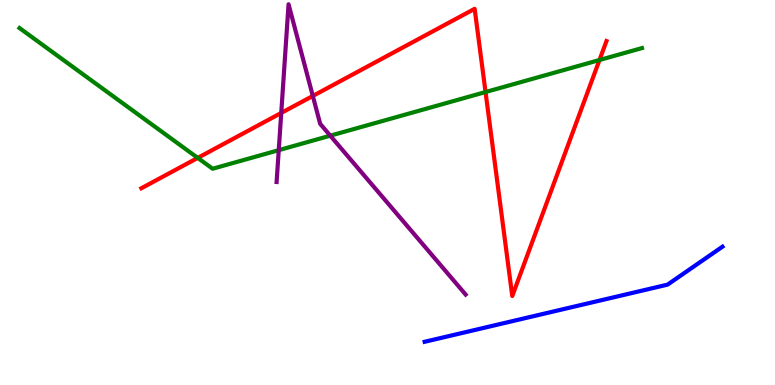[{'lines': ['blue', 'red'], 'intersections': []}, {'lines': ['green', 'red'], 'intersections': [{'x': 2.55, 'y': 5.9}, {'x': 6.27, 'y': 7.61}, {'x': 7.74, 'y': 8.44}]}, {'lines': ['purple', 'red'], 'intersections': [{'x': 3.63, 'y': 7.07}, {'x': 4.04, 'y': 7.51}]}, {'lines': ['blue', 'green'], 'intersections': []}, {'lines': ['blue', 'purple'], 'intersections': []}, {'lines': ['green', 'purple'], 'intersections': [{'x': 3.6, 'y': 6.1}, {'x': 4.26, 'y': 6.48}]}]